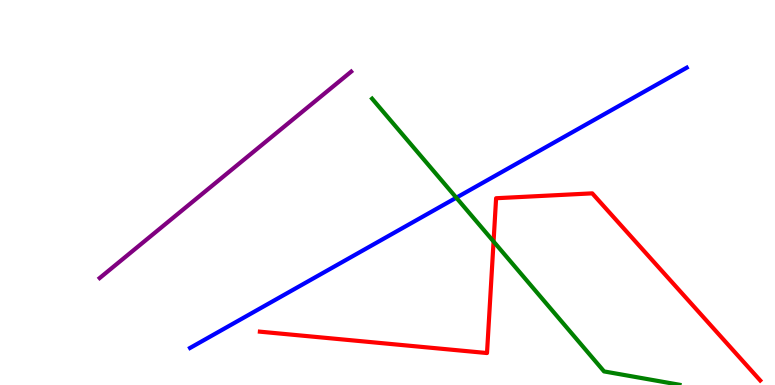[{'lines': ['blue', 'red'], 'intersections': []}, {'lines': ['green', 'red'], 'intersections': [{'x': 6.37, 'y': 3.73}]}, {'lines': ['purple', 'red'], 'intersections': []}, {'lines': ['blue', 'green'], 'intersections': [{'x': 5.89, 'y': 4.86}]}, {'lines': ['blue', 'purple'], 'intersections': []}, {'lines': ['green', 'purple'], 'intersections': []}]